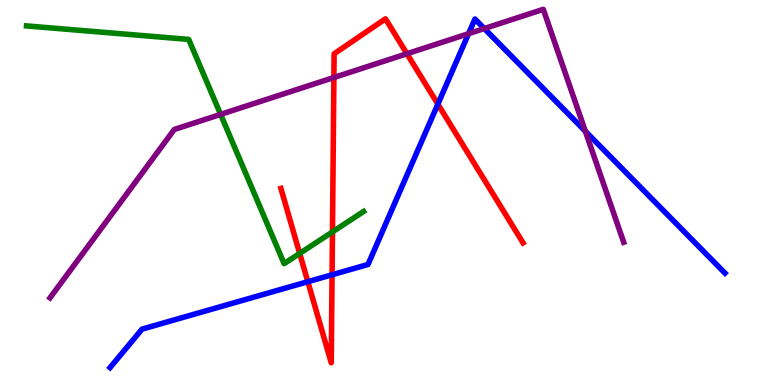[{'lines': ['blue', 'red'], 'intersections': [{'x': 3.97, 'y': 2.68}, {'x': 4.28, 'y': 2.86}, {'x': 5.65, 'y': 7.29}]}, {'lines': ['green', 'red'], 'intersections': [{'x': 3.87, 'y': 3.42}, {'x': 4.29, 'y': 3.98}]}, {'lines': ['purple', 'red'], 'intersections': [{'x': 4.31, 'y': 7.99}, {'x': 5.25, 'y': 8.6}]}, {'lines': ['blue', 'green'], 'intersections': []}, {'lines': ['blue', 'purple'], 'intersections': [{'x': 6.05, 'y': 9.13}, {'x': 6.25, 'y': 9.26}, {'x': 7.55, 'y': 6.59}]}, {'lines': ['green', 'purple'], 'intersections': [{'x': 2.85, 'y': 7.03}]}]